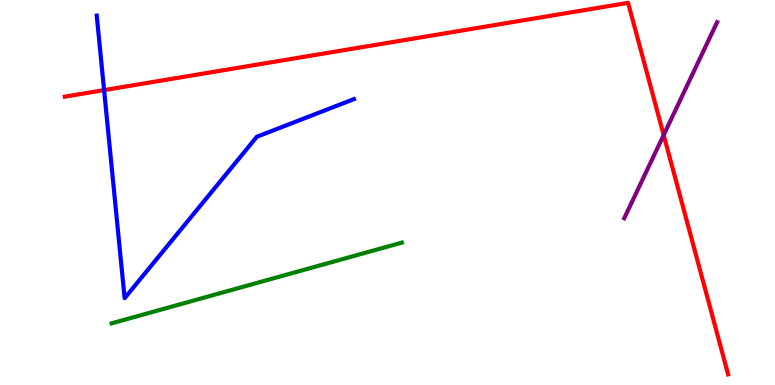[{'lines': ['blue', 'red'], 'intersections': [{'x': 1.34, 'y': 7.66}]}, {'lines': ['green', 'red'], 'intersections': []}, {'lines': ['purple', 'red'], 'intersections': [{'x': 8.56, 'y': 6.49}]}, {'lines': ['blue', 'green'], 'intersections': []}, {'lines': ['blue', 'purple'], 'intersections': []}, {'lines': ['green', 'purple'], 'intersections': []}]